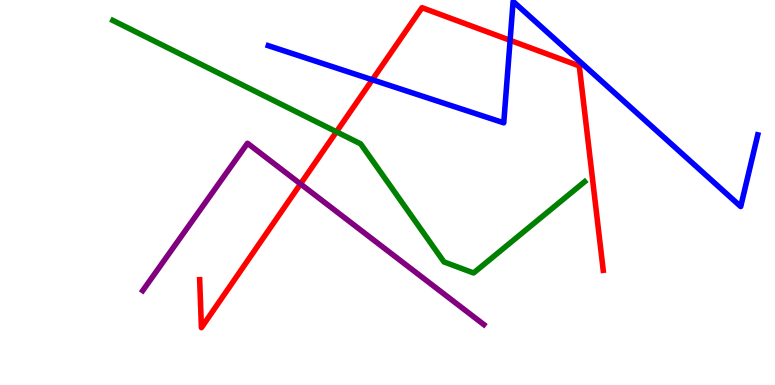[{'lines': ['blue', 'red'], 'intersections': [{'x': 4.8, 'y': 7.93}, {'x': 6.58, 'y': 8.95}]}, {'lines': ['green', 'red'], 'intersections': [{'x': 4.34, 'y': 6.58}]}, {'lines': ['purple', 'red'], 'intersections': [{'x': 3.88, 'y': 5.22}]}, {'lines': ['blue', 'green'], 'intersections': []}, {'lines': ['blue', 'purple'], 'intersections': []}, {'lines': ['green', 'purple'], 'intersections': []}]